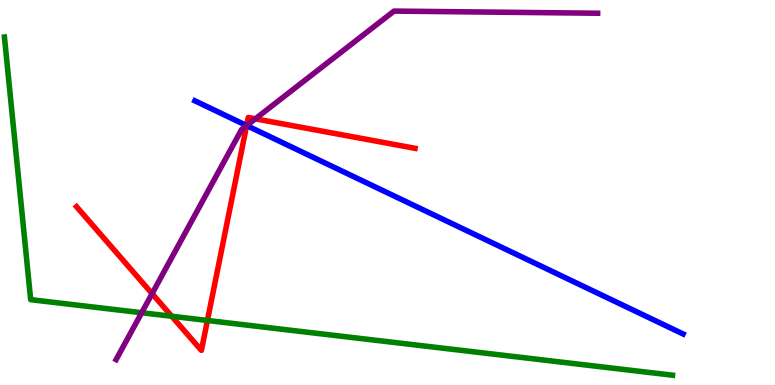[{'lines': ['blue', 'red'], 'intersections': [{'x': 3.18, 'y': 6.74}]}, {'lines': ['green', 'red'], 'intersections': [{'x': 2.22, 'y': 1.79}, {'x': 2.68, 'y': 1.68}]}, {'lines': ['purple', 'red'], 'intersections': [{'x': 1.96, 'y': 2.37}, {'x': 3.18, 'y': 6.74}, {'x': 3.29, 'y': 6.91}]}, {'lines': ['blue', 'green'], 'intersections': []}, {'lines': ['blue', 'purple'], 'intersections': [{'x': 3.18, 'y': 6.74}]}, {'lines': ['green', 'purple'], 'intersections': [{'x': 1.83, 'y': 1.88}]}]